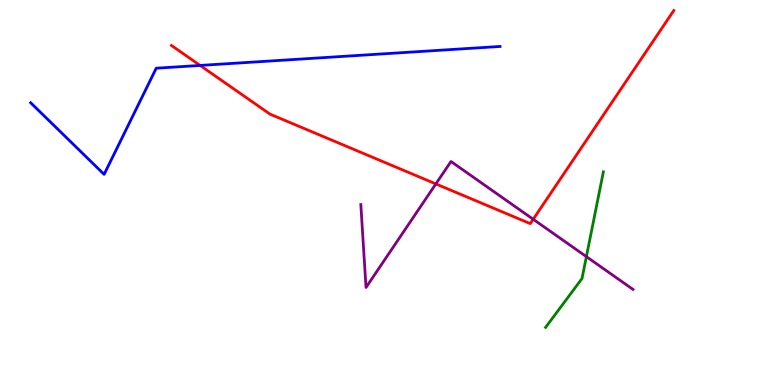[{'lines': ['blue', 'red'], 'intersections': [{'x': 2.58, 'y': 8.3}]}, {'lines': ['green', 'red'], 'intersections': []}, {'lines': ['purple', 'red'], 'intersections': [{'x': 5.62, 'y': 5.22}, {'x': 6.88, 'y': 4.3}]}, {'lines': ['blue', 'green'], 'intersections': []}, {'lines': ['blue', 'purple'], 'intersections': []}, {'lines': ['green', 'purple'], 'intersections': [{'x': 7.57, 'y': 3.33}]}]